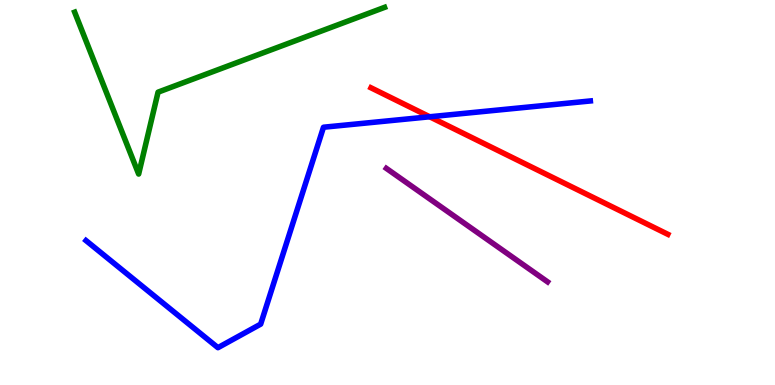[{'lines': ['blue', 'red'], 'intersections': [{'x': 5.54, 'y': 6.97}]}, {'lines': ['green', 'red'], 'intersections': []}, {'lines': ['purple', 'red'], 'intersections': []}, {'lines': ['blue', 'green'], 'intersections': []}, {'lines': ['blue', 'purple'], 'intersections': []}, {'lines': ['green', 'purple'], 'intersections': []}]